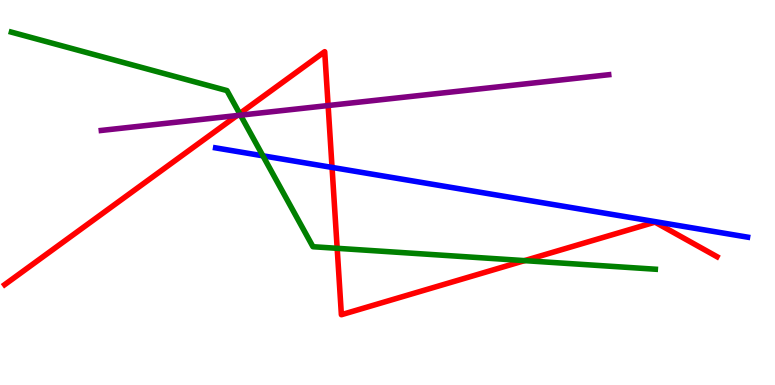[{'lines': ['blue', 'red'], 'intersections': [{'x': 4.28, 'y': 5.65}]}, {'lines': ['green', 'red'], 'intersections': [{'x': 3.09, 'y': 7.05}, {'x': 4.35, 'y': 3.55}, {'x': 6.77, 'y': 3.23}]}, {'lines': ['purple', 'red'], 'intersections': [{'x': 3.06, 'y': 7.0}, {'x': 4.23, 'y': 7.26}]}, {'lines': ['blue', 'green'], 'intersections': [{'x': 3.39, 'y': 5.95}]}, {'lines': ['blue', 'purple'], 'intersections': []}, {'lines': ['green', 'purple'], 'intersections': [{'x': 3.1, 'y': 7.01}]}]